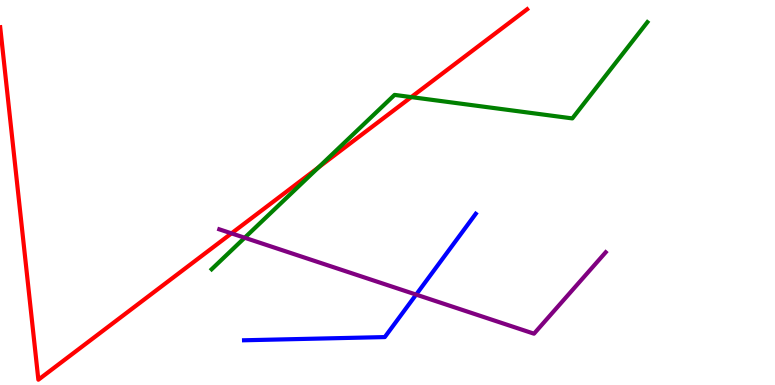[{'lines': ['blue', 'red'], 'intersections': []}, {'lines': ['green', 'red'], 'intersections': [{'x': 4.11, 'y': 5.65}, {'x': 5.31, 'y': 7.48}]}, {'lines': ['purple', 'red'], 'intersections': [{'x': 2.99, 'y': 3.94}]}, {'lines': ['blue', 'green'], 'intersections': []}, {'lines': ['blue', 'purple'], 'intersections': [{'x': 5.37, 'y': 2.35}]}, {'lines': ['green', 'purple'], 'intersections': [{'x': 3.16, 'y': 3.82}]}]